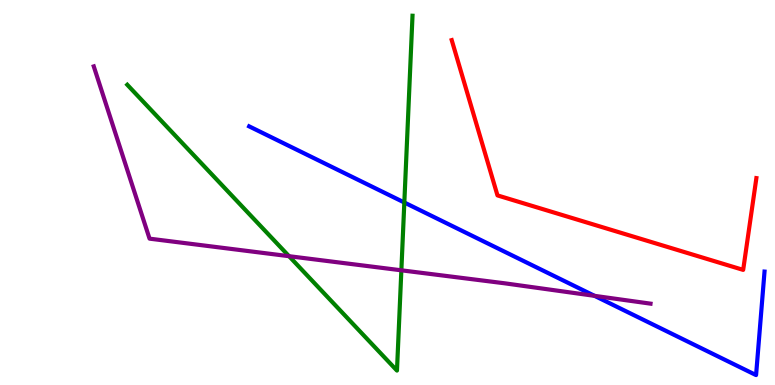[{'lines': ['blue', 'red'], 'intersections': []}, {'lines': ['green', 'red'], 'intersections': []}, {'lines': ['purple', 'red'], 'intersections': []}, {'lines': ['blue', 'green'], 'intersections': [{'x': 5.22, 'y': 4.74}]}, {'lines': ['blue', 'purple'], 'intersections': [{'x': 7.67, 'y': 2.32}]}, {'lines': ['green', 'purple'], 'intersections': [{'x': 3.73, 'y': 3.35}, {'x': 5.18, 'y': 2.98}]}]